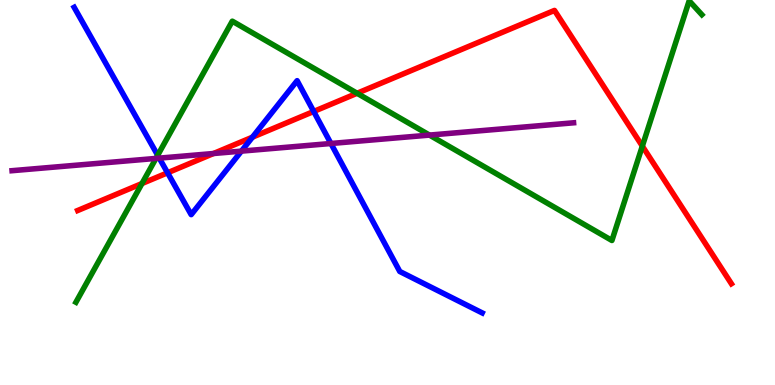[{'lines': ['blue', 'red'], 'intersections': [{'x': 2.16, 'y': 5.51}, {'x': 3.26, 'y': 6.44}, {'x': 4.05, 'y': 7.1}]}, {'lines': ['green', 'red'], 'intersections': [{'x': 1.83, 'y': 5.23}, {'x': 4.61, 'y': 7.58}, {'x': 8.29, 'y': 6.2}]}, {'lines': ['purple', 'red'], 'intersections': [{'x': 2.76, 'y': 6.01}]}, {'lines': ['blue', 'green'], 'intersections': [{'x': 2.03, 'y': 5.97}]}, {'lines': ['blue', 'purple'], 'intersections': [{'x': 2.06, 'y': 5.89}, {'x': 3.12, 'y': 6.07}, {'x': 4.27, 'y': 6.27}]}, {'lines': ['green', 'purple'], 'intersections': [{'x': 2.01, 'y': 5.89}, {'x': 5.54, 'y': 6.49}]}]